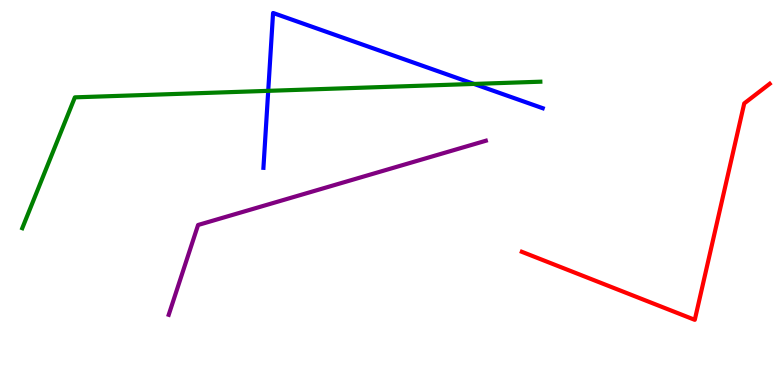[{'lines': ['blue', 'red'], 'intersections': []}, {'lines': ['green', 'red'], 'intersections': []}, {'lines': ['purple', 'red'], 'intersections': []}, {'lines': ['blue', 'green'], 'intersections': [{'x': 3.46, 'y': 7.64}, {'x': 6.12, 'y': 7.82}]}, {'lines': ['blue', 'purple'], 'intersections': []}, {'lines': ['green', 'purple'], 'intersections': []}]